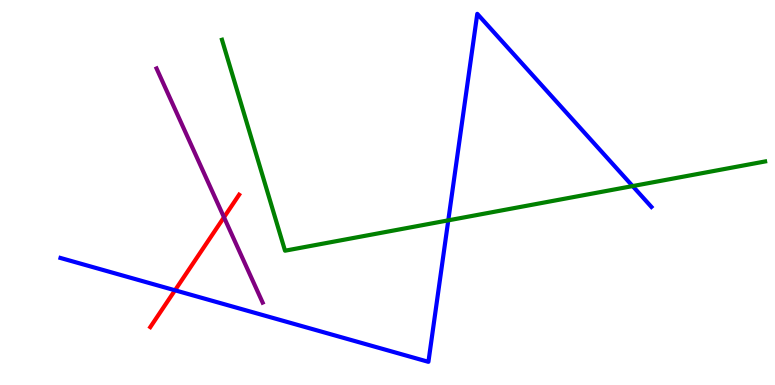[{'lines': ['blue', 'red'], 'intersections': [{'x': 2.26, 'y': 2.46}]}, {'lines': ['green', 'red'], 'intersections': []}, {'lines': ['purple', 'red'], 'intersections': [{'x': 2.89, 'y': 4.36}]}, {'lines': ['blue', 'green'], 'intersections': [{'x': 5.78, 'y': 4.28}, {'x': 8.16, 'y': 5.17}]}, {'lines': ['blue', 'purple'], 'intersections': []}, {'lines': ['green', 'purple'], 'intersections': []}]